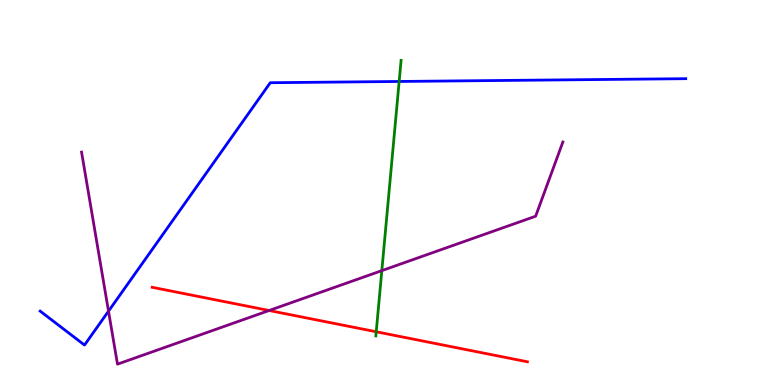[{'lines': ['blue', 'red'], 'intersections': []}, {'lines': ['green', 'red'], 'intersections': [{'x': 4.85, 'y': 1.38}]}, {'lines': ['purple', 'red'], 'intersections': [{'x': 3.47, 'y': 1.94}]}, {'lines': ['blue', 'green'], 'intersections': [{'x': 5.15, 'y': 7.88}]}, {'lines': ['blue', 'purple'], 'intersections': [{'x': 1.4, 'y': 1.92}]}, {'lines': ['green', 'purple'], 'intersections': [{'x': 4.93, 'y': 2.97}]}]